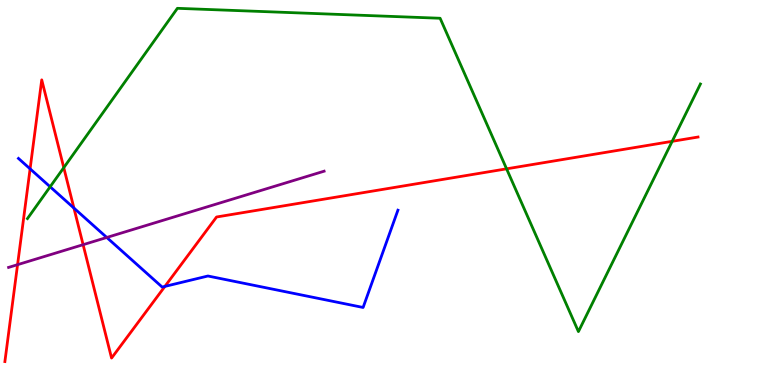[{'lines': ['blue', 'red'], 'intersections': [{'x': 0.388, 'y': 5.61}, {'x': 0.954, 'y': 4.6}, {'x': 2.13, 'y': 2.56}]}, {'lines': ['green', 'red'], 'intersections': [{'x': 0.823, 'y': 5.65}, {'x': 6.54, 'y': 5.61}, {'x': 8.67, 'y': 6.33}]}, {'lines': ['purple', 'red'], 'intersections': [{'x': 0.227, 'y': 3.13}, {'x': 1.07, 'y': 3.64}]}, {'lines': ['blue', 'green'], 'intersections': [{'x': 0.647, 'y': 5.15}]}, {'lines': ['blue', 'purple'], 'intersections': [{'x': 1.38, 'y': 3.83}]}, {'lines': ['green', 'purple'], 'intersections': []}]